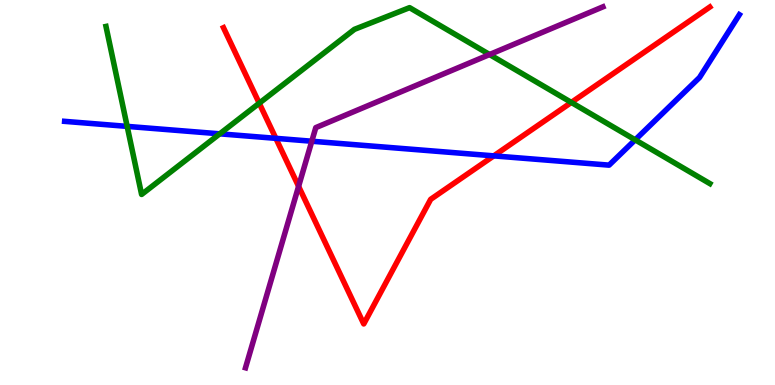[{'lines': ['blue', 'red'], 'intersections': [{'x': 3.56, 'y': 6.41}, {'x': 6.37, 'y': 5.95}]}, {'lines': ['green', 'red'], 'intersections': [{'x': 3.34, 'y': 7.32}, {'x': 7.37, 'y': 7.34}]}, {'lines': ['purple', 'red'], 'intersections': [{'x': 3.85, 'y': 5.16}]}, {'lines': ['blue', 'green'], 'intersections': [{'x': 1.64, 'y': 6.72}, {'x': 2.84, 'y': 6.52}, {'x': 8.2, 'y': 6.37}]}, {'lines': ['blue', 'purple'], 'intersections': [{'x': 4.02, 'y': 6.33}]}, {'lines': ['green', 'purple'], 'intersections': [{'x': 6.32, 'y': 8.58}]}]